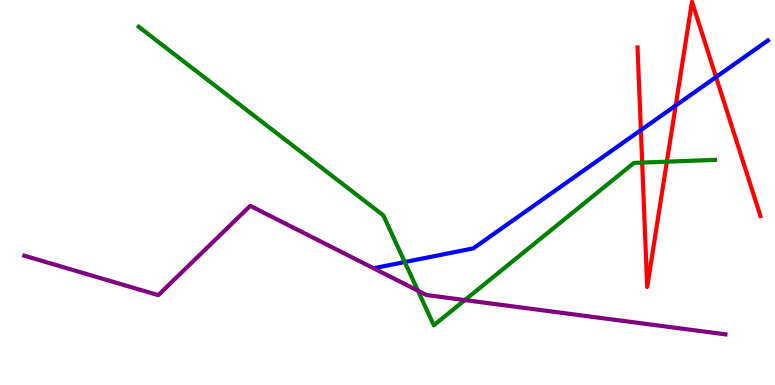[{'lines': ['blue', 'red'], 'intersections': [{'x': 8.27, 'y': 6.62}, {'x': 8.72, 'y': 7.26}, {'x': 9.24, 'y': 8.0}]}, {'lines': ['green', 'red'], 'intersections': [{'x': 8.29, 'y': 5.78}, {'x': 8.6, 'y': 5.8}]}, {'lines': ['purple', 'red'], 'intersections': []}, {'lines': ['blue', 'green'], 'intersections': [{'x': 5.22, 'y': 3.19}]}, {'lines': ['blue', 'purple'], 'intersections': []}, {'lines': ['green', 'purple'], 'intersections': [{'x': 5.39, 'y': 2.45}, {'x': 6.0, 'y': 2.21}]}]